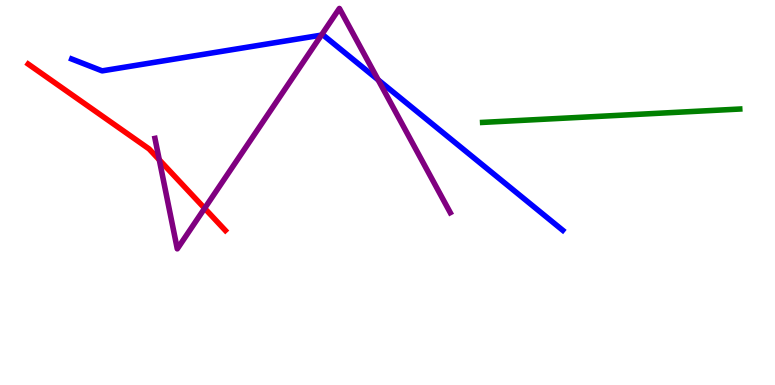[{'lines': ['blue', 'red'], 'intersections': []}, {'lines': ['green', 'red'], 'intersections': []}, {'lines': ['purple', 'red'], 'intersections': [{'x': 2.06, 'y': 5.85}, {'x': 2.64, 'y': 4.59}]}, {'lines': ['blue', 'green'], 'intersections': []}, {'lines': ['blue', 'purple'], 'intersections': [{'x': 4.15, 'y': 9.09}, {'x': 4.88, 'y': 7.92}]}, {'lines': ['green', 'purple'], 'intersections': []}]